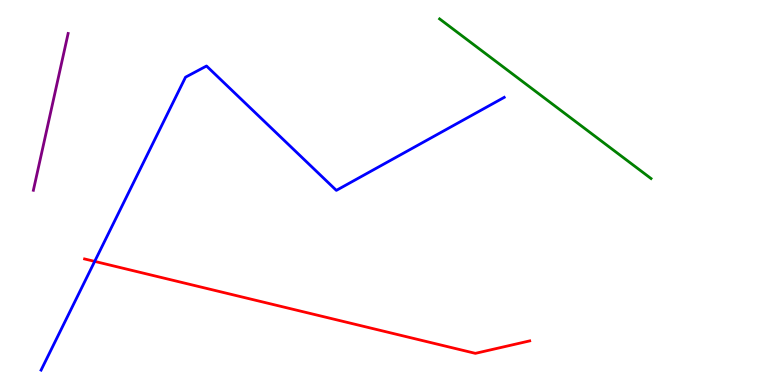[{'lines': ['blue', 'red'], 'intersections': [{'x': 1.22, 'y': 3.21}]}, {'lines': ['green', 'red'], 'intersections': []}, {'lines': ['purple', 'red'], 'intersections': []}, {'lines': ['blue', 'green'], 'intersections': []}, {'lines': ['blue', 'purple'], 'intersections': []}, {'lines': ['green', 'purple'], 'intersections': []}]